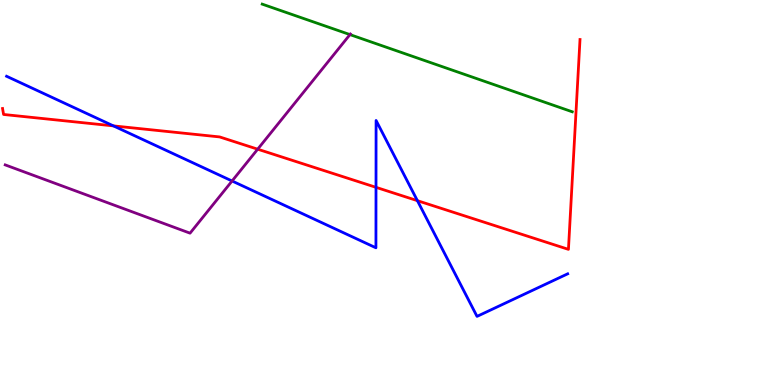[{'lines': ['blue', 'red'], 'intersections': [{'x': 1.46, 'y': 6.73}, {'x': 4.85, 'y': 5.13}, {'x': 5.39, 'y': 4.79}]}, {'lines': ['green', 'red'], 'intersections': []}, {'lines': ['purple', 'red'], 'intersections': [{'x': 3.32, 'y': 6.12}]}, {'lines': ['blue', 'green'], 'intersections': []}, {'lines': ['blue', 'purple'], 'intersections': [{'x': 2.99, 'y': 5.3}]}, {'lines': ['green', 'purple'], 'intersections': [{'x': 4.52, 'y': 9.1}]}]